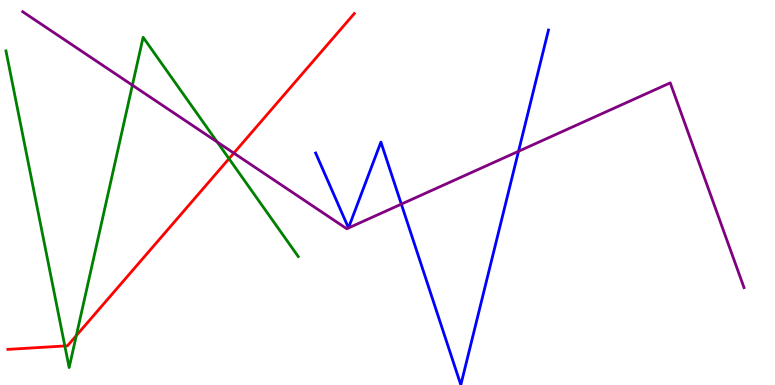[{'lines': ['blue', 'red'], 'intersections': []}, {'lines': ['green', 'red'], 'intersections': [{'x': 0.837, 'y': 1.01}, {'x': 0.985, 'y': 1.28}, {'x': 2.95, 'y': 5.88}]}, {'lines': ['purple', 'red'], 'intersections': [{'x': 3.02, 'y': 6.02}]}, {'lines': ['blue', 'green'], 'intersections': []}, {'lines': ['blue', 'purple'], 'intersections': [{'x': 5.18, 'y': 4.7}, {'x': 6.69, 'y': 6.07}]}, {'lines': ['green', 'purple'], 'intersections': [{'x': 1.71, 'y': 7.79}, {'x': 2.8, 'y': 6.31}]}]